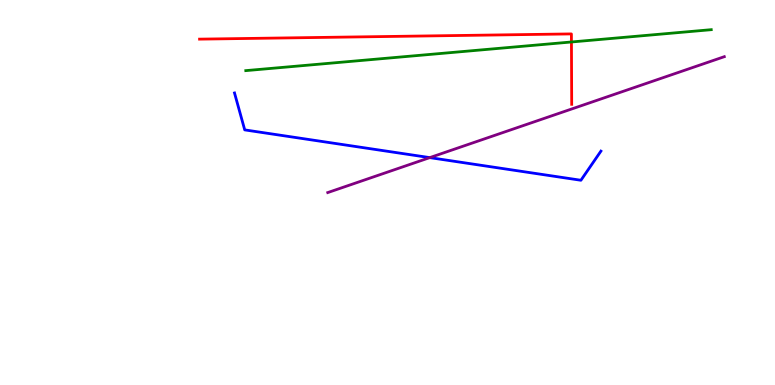[{'lines': ['blue', 'red'], 'intersections': []}, {'lines': ['green', 'red'], 'intersections': [{'x': 7.37, 'y': 8.91}]}, {'lines': ['purple', 'red'], 'intersections': []}, {'lines': ['blue', 'green'], 'intersections': []}, {'lines': ['blue', 'purple'], 'intersections': [{'x': 5.55, 'y': 5.91}]}, {'lines': ['green', 'purple'], 'intersections': []}]